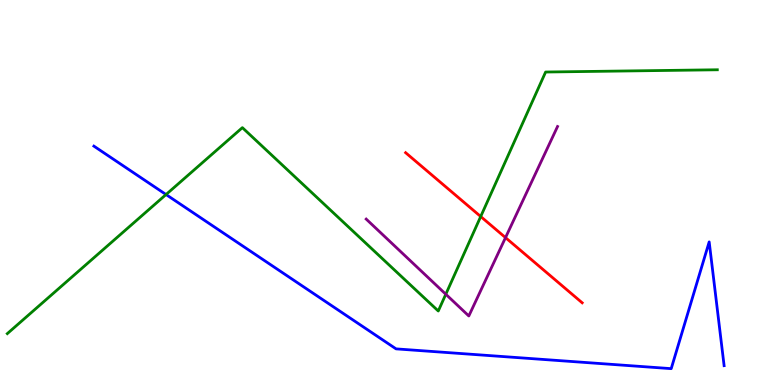[{'lines': ['blue', 'red'], 'intersections': []}, {'lines': ['green', 'red'], 'intersections': [{'x': 6.2, 'y': 4.38}]}, {'lines': ['purple', 'red'], 'intersections': [{'x': 6.52, 'y': 3.83}]}, {'lines': ['blue', 'green'], 'intersections': [{'x': 2.14, 'y': 4.95}]}, {'lines': ['blue', 'purple'], 'intersections': []}, {'lines': ['green', 'purple'], 'intersections': [{'x': 5.75, 'y': 2.36}]}]